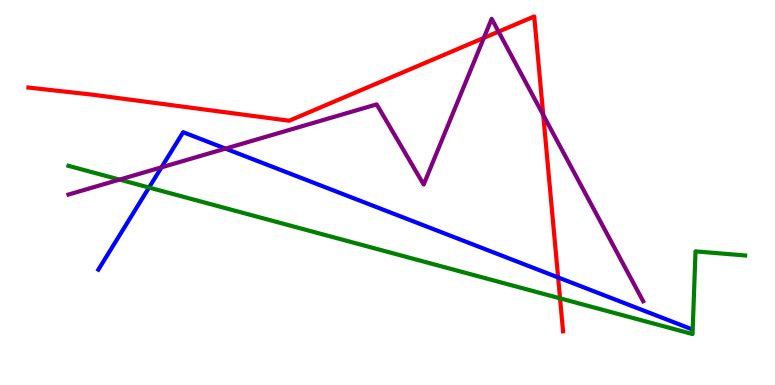[{'lines': ['blue', 'red'], 'intersections': [{'x': 7.2, 'y': 2.79}]}, {'lines': ['green', 'red'], 'intersections': [{'x': 7.23, 'y': 2.25}]}, {'lines': ['purple', 'red'], 'intersections': [{'x': 6.24, 'y': 9.02}, {'x': 6.43, 'y': 9.18}, {'x': 7.01, 'y': 7.01}]}, {'lines': ['blue', 'green'], 'intersections': [{'x': 1.92, 'y': 5.13}]}, {'lines': ['blue', 'purple'], 'intersections': [{'x': 2.08, 'y': 5.65}, {'x': 2.91, 'y': 6.14}]}, {'lines': ['green', 'purple'], 'intersections': [{'x': 1.54, 'y': 5.33}]}]